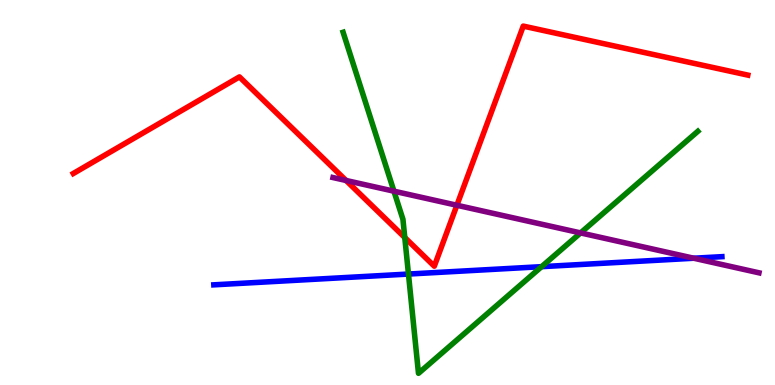[{'lines': ['blue', 'red'], 'intersections': []}, {'lines': ['green', 'red'], 'intersections': [{'x': 5.22, 'y': 3.83}]}, {'lines': ['purple', 'red'], 'intersections': [{'x': 4.47, 'y': 5.31}, {'x': 5.9, 'y': 4.67}]}, {'lines': ['blue', 'green'], 'intersections': [{'x': 5.27, 'y': 2.88}, {'x': 6.99, 'y': 3.07}]}, {'lines': ['blue', 'purple'], 'intersections': [{'x': 8.95, 'y': 3.29}]}, {'lines': ['green', 'purple'], 'intersections': [{'x': 5.08, 'y': 5.03}, {'x': 7.49, 'y': 3.95}]}]